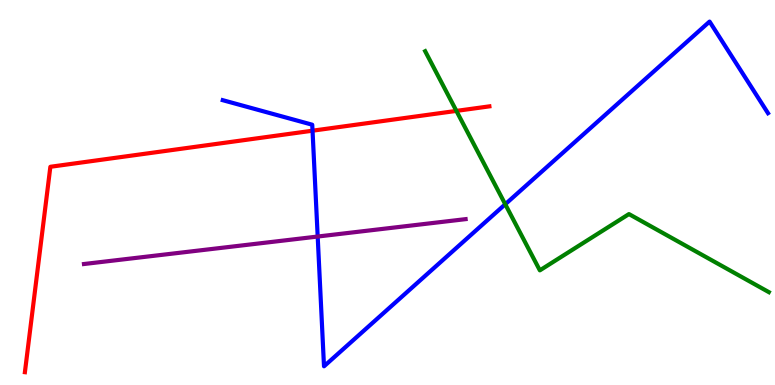[{'lines': ['blue', 'red'], 'intersections': [{'x': 4.03, 'y': 6.61}]}, {'lines': ['green', 'red'], 'intersections': [{'x': 5.89, 'y': 7.12}]}, {'lines': ['purple', 'red'], 'intersections': []}, {'lines': ['blue', 'green'], 'intersections': [{'x': 6.52, 'y': 4.69}]}, {'lines': ['blue', 'purple'], 'intersections': [{'x': 4.1, 'y': 3.86}]}, {'lines': ['green', 'purple'], 'intersections': []}]